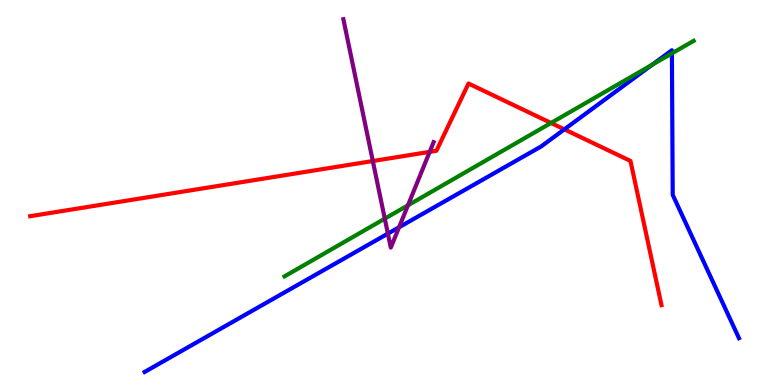[{'lines': ['blue', 'red'], 'intersections': [{'x': 7.28, 'y': 6.64}]}, {'lines': ['green', 'red'], 'intersections': [{'x': 7.11, 'y': 6.81}]}, {'lines': ['purple', 'red'], 'intersections': [{'x': 4.81, 'y': 5.82}, {'x': 5.54, 'y': 6.06}]}, {'lines': ['blue', 'green'], 'intersections': [{'x': 8.42, 'y': 8.32}, {'x': 8.67, 'y': 8.61}]}, {'lines': ['blue', 'purple'], 'intersections': [{'x': 5.0, 'y': 3.93}, {'x': 5.15, 'y': 4.1}]}, {'lines': ['green', 'purple'], 'intersections': [{'x': 4.96, 'y': 4.32}, {'x': 5.26, 'y': 4.67}]}]